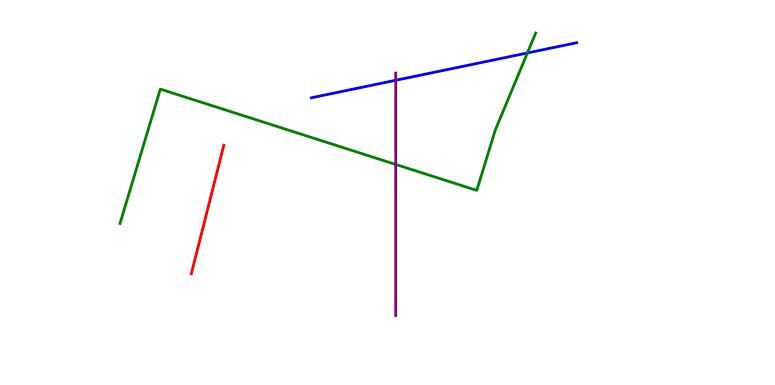[{'lines': ['blue', 'red'], 'intersections': []}, {'lines': ['green', 'red'], 'intersections': []}, {'lines': ['purple', 'red'], 'intersections': []}, {'lines': ['blue', 'green'], 'intersections': [{'x': 6.81, 'y': 8.62}]}, {'lines': ['blue', 'purple'], 'intersections': [{'x': 5.11, 'y': 7.91}]}, {'lines': ['green', 'purple'], 'intersections': [{'x': 5.11, 'y': 5.73}]}]